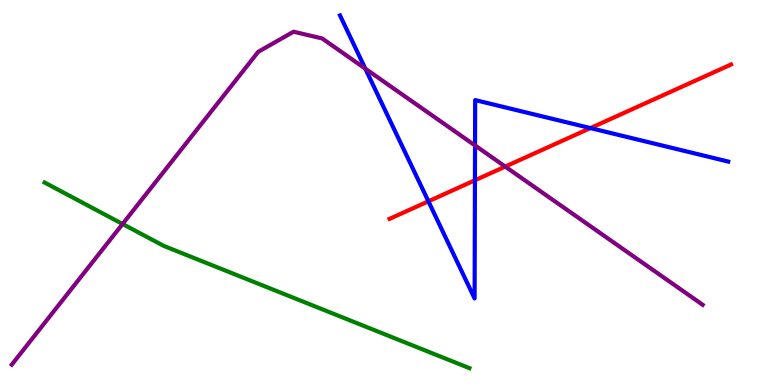[{'lines': ['blue', 'red'], 'intersections': [{'x': 5.53, 'y': 4.77}, {'x': 6.13, 'y': 5.32}, {'x': 7.62, 'y': 6.67}]}, {'lines': ['green', 'red'], 'intersections': []}, {'lines': ['purple', 'red'], 'intersections': [{'x': 6.52, 'y': 5.67}]}, {'lines': ['blue', 'green'], 'intersections': []}, {'lines': ['blue', 'purple'], 'intersections': [{'x': 4.71, 'y': 8.22}, {'x': 6.13, 'y': 6.22}]}, {'lines': ['green', 'purple'], 'intersections': [{'x': 1.58, 'y': 4.18}]}]